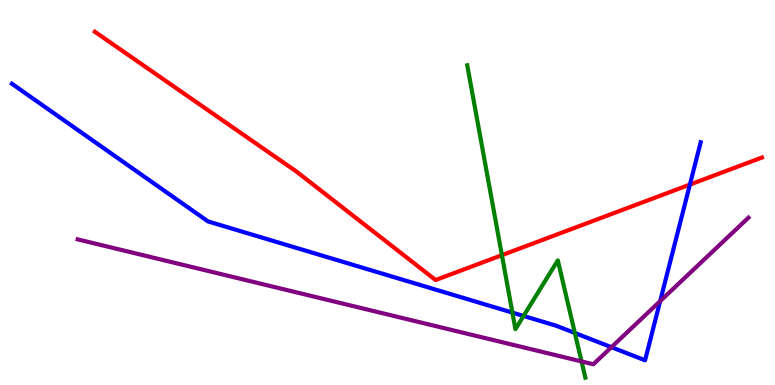[{'lines': ['blue', 'red'], 'intersections': [{'x': 8.9, 'y': 5.21}]}, {'lines': ['green', 'red'], 'intersections': [{'x': 6.48, 'y': 3.37}]}, {'lines': ['purple', 'red'], 'intersections': []}, {'lines': ['blue', 'green'], 'intersections': [{'x': 6.61, 'y': 1.88}, {'x': 6.76, 'y': 1.79}, {'x': 7.42, 'y': 1.35}]}, {'lines': ['blue', 'purple'], 'intersections': [{'x': 7.89, 'y': 0.982}, {'x': 8.52, 'y': 2.18}]}, {'lines': ['green', 'purple'], 'intersections': [{'x': 7.5, 'y': 0.612}]}]